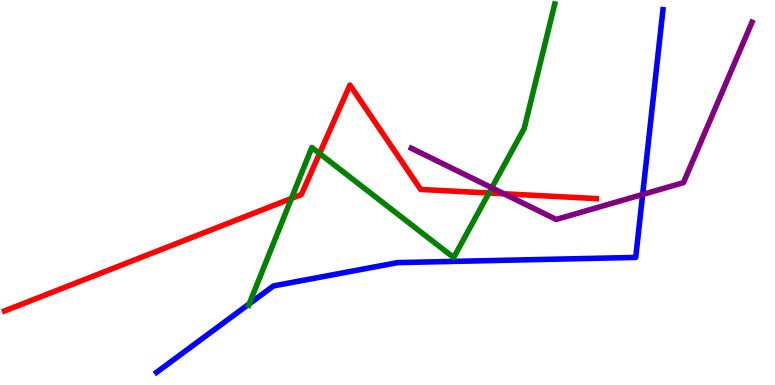[{'lines': ['blue', 'red'], 'intersections': []}, {'lines': ['green', 'red'], 'intersections': [{'x': 3.76, 'y': 4.85}, {'x': 4.12, 'y': 6.01}, {'x': 6.31, 'y': 4.99}]}, {'lines': ['purple', 'red'], 'intersections': [{'x': 6.5, 'y': 4.97}]}, {'lines': ['blue', 'green'], 'intersections': [{'x': 3.22, 'y': 2.11}]}, {'lines': ['blue', 'purple'], 'intersections': [{'x': 8.29, 'y': 4.95}]}, {'lines': ['green', 'purple'], 'intersections': [{'x': 6.35, 'y': 5.12}]}]